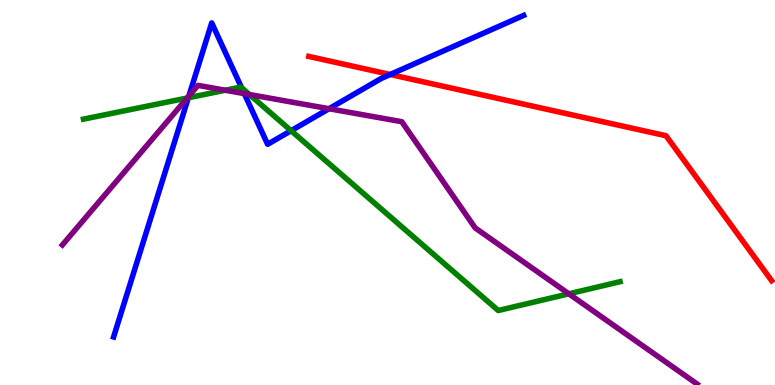[{'lines': ['blue', 'red'], 'intersections': [{'x': 5.03, 'y': 8.06}]}, {'lines': ['green', 'red'], 'intersections': []}, {'lines': ['purple', 'red'], 'intersections': []}, {'lines': ['blue', 'green'], 'intersections': [{'x': 2.43, 'y': 7.46}, {'x': 3.12, 'y': 7.72}, {'x': 3.76, 'y': 6.61}]}, {'lines': ['blue', 'purple'], 'intersections': [{'x': 2.44, 'y': 7.51}, {'x': 3.15, 'y': 7.57}, {'x': 4.25, 'y': 7.18}]}, {'lines': ['green', 'purple'], 'intersections': [{'x': 2.42, 'y': 7.45}, {'x': 2.91, 'y': 7.66}, {'x': 3.22, 'y': 7.54}, {'x': 7.34, 'y': 2.37}]}]